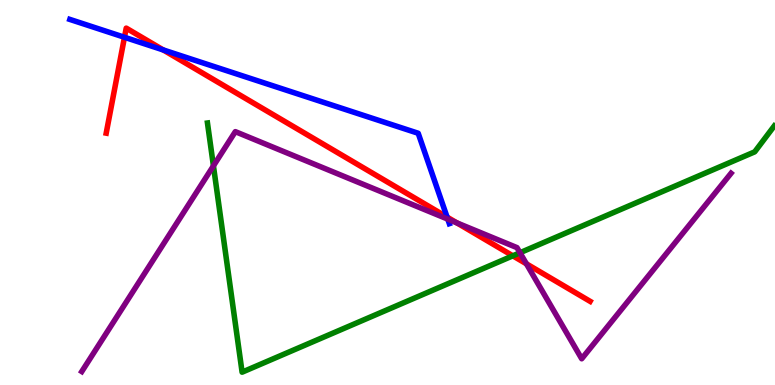[{'lines': ['blue', 'red'], 'intersections': [{'x': 1.61, 'y': 9.03}, {'x': 2.11, 'y': 8.7}, {'x': 5.77, 'y': 4.36}]}, {'lines': ['green', 'red'], 'intersections': [{'x': 6.62, 'y': 3.36}]}, {'lines': ['purple', 'red'], 'intersections': [{'x': 5.9, 'y': 4.21}, {'x': 6.79, 'y': 3.15}]}, {'lines': ['blue', 'green'], 'intersections': []}, {'lines': ['blue', 'purple'], 'intersections': [{'x': 5.78, 'y': 4.31}]}, {'lines': ['green', 'purple'], 'intersections': [{'x': 2.75, 'y': 5.69}, {'x': 6.71, 'y': 3.44}]}]